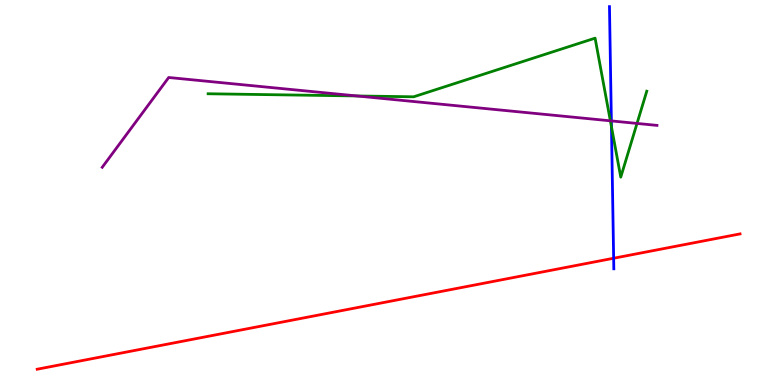[{'lines': ['blue', 'red'], 'intersections': [{'x': 7.92, 'y': 3.29}]}, {'lines': ['green', 'red'], 'intersections': []}, {'lines': ['purple', 'red'], 'intersections': []}, {'lines': ['blue', 'green'], 'intersections': [{'x': 7.89, 'y': 6.71}]}, {'lines': ['blue', 'purple'], 'intersections': [{'x': 7.89, 'y': 6.86}]}, {'lines': ['green', 'purple'], 'intersections': [{'x': 4.61, 'y': 7.51}, {'x': 7.88, 'y': 6.86}, {'x': 8.22, 'y': 6.79}]}]